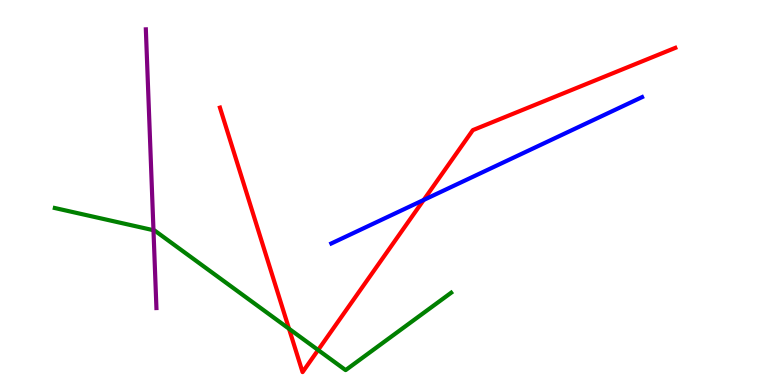[{'lines': ['blue', 'red'], 'intersections': [{'x': 5.47, 'y': 4.81}]}, {'lines': ['green', 'red'], 'intersections': [{'x': 3.73, 'y': 1.46}, {'x': 4.1, 'y': 0.909}]}, {'lines': ['purple', 'red'], 'intersections': []}, {'lines': ['blue', 'green'], 'intersections': []}, {'lines': ['blue', 'purple'], 'intersections': []}, {'lines': ['green', 'purple'], 'intersections': [{'x': 1.98, 'y': 4.02}]}]